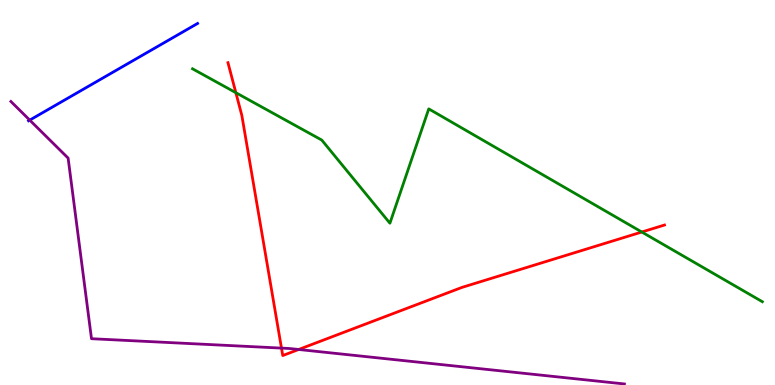[{'lines': ['blue', 'red'], 'intersections': []}, {'lines': ['green', 'red'], 'intersections': [{'x': 3.04, 'y': 7.59}, {'x': 8.28, 'y': 3.97}]}, {'lines': ['purple', 'red'], 'intersections': [{'x': 3.63, 'y': 0.958}, {'x': 3.85, 'y': 0.922}]}, {'lines': ['blue', 'green'], 'intersections': []}, {'lines': ['blue', 'purple'], 'intersections': [{'x': 0.384, 'y': 6.88}]}, {'lines': ['green', 'purple'], 'intersections': []}]